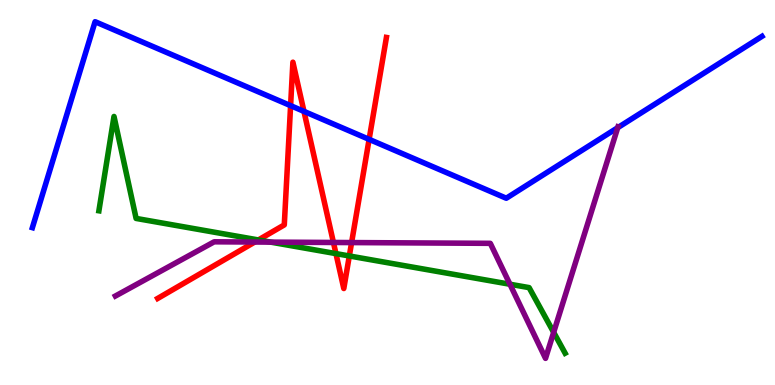[{'lines': ['blue', 'red'], 'intersections': [{'x': 3.75, 'y': 7.26}, {'x': 3.92, 'y': 7.11}, {'x': 4.76, 'y': 6.38}]}, {'lines': ['green', 'red'], 'intersections': [{'x': 3.33, 'y': 3.77}, {'x': 4.33, 'y': 3.41}, {'x': 4.51, 'y': 3.35}]}, {'lines': ['purple', 'red'], 'intersections': [{'x': 3.29, 'y': 3.71}, {'x': 4.3, 'y': 3.7}, {'x': 4.54, 'y': 3.7}]}, {'lines': ['blue', 'green'], 'intersections': []}, {'lines': ['blue', 'purple'], 'intersections': [{'x': 7.97, 'y': 6.68}]}, {'lines': ['green', 'purple'], 'intersections': [{'x': 3.49, 'y': 3.71}, {'x': 6.58, 'y': 2.62}, {'x': 7.14, 'y': 1.37}]}]